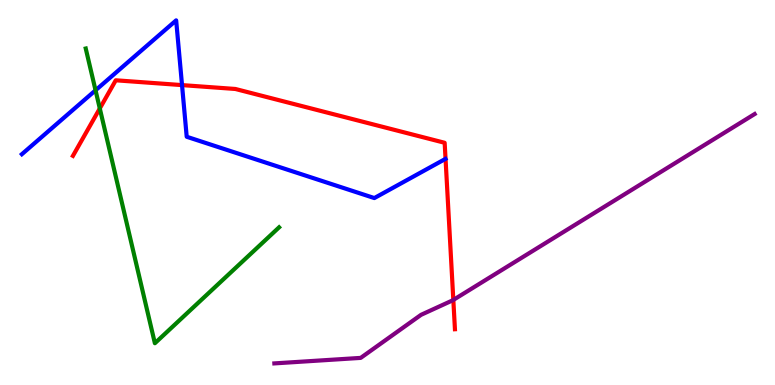[{'lines': ['blue', 'red'], 'intersections': [{'x': 2.35, 'y': 7.79}]}, {'lines': ['green', 'red'], 'intersections': [{'x': 1.29, 'y': 7.18}]}, {'lines': ['purple', 'red'], 'intersections': [{'x': 5.85, 'y': 2.21}]}, {'lines': ['blue', 'green'], 'intersections': [{'x': 1.23, 'y': 7.65}]}, {'lines': ['blue', 'purple'], 'intersections': []}, {'lines': ['green', 'purple'], 'intersections': []}]